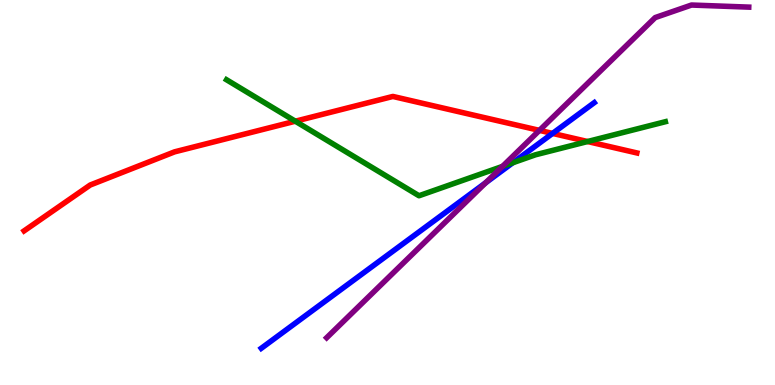[{'lines': ['blue', 'red'], 'intersections': [{'x': 7.13, 'y': 6.53}]}, {'lines': ['green', 'red'], 'intersections': [{'x': 3.81, 'y': 6.85}, {'x': 7.58, 'y': 6.32}]}, {'lines': ['purple', 'red'], 'intersections': [{'x': 6.96, 'y': 6.61}]}, {'lines': ['blue', 'green'], 'intersections': [{'x': 6.62, 'y': 5.77}]}, {'lines': ['blue', 'purple'], 'intersections': [{'x': 6.27, 'y': 5.25}]}, {'lines': ['green', 'purple'], 'intersections': [{'x': 6.48, 'y': 5.68}]}]